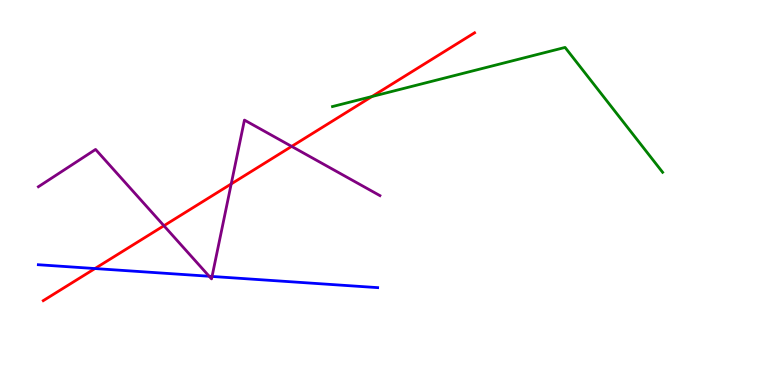[{'lines': ['blue', 'red'], 'intersections': [{'x': 1.23, 'y': 3.02}]}, {'lines': ['green', 'red'], 'intersections': [{'x': 4.8, 'y': 7.49}]}, {'lines': ['purple', 'red'], 'intersections': [{'x': 2.11, 'y': 4.14}, {'x': 2.98, 'y': 5.22}, {'x': 3.76, 'y': 6.2}]}, {'lines': ['blue', 'green'], 'intersections': []}, {'lines': ['blue', 'purple'], 'intersections': [{'x': 2.7, 'y': 2.82}, {'x': 2.74, 'y': 2.82}]}, {'lines': ['green', 'purple'], 'intersections': []}]